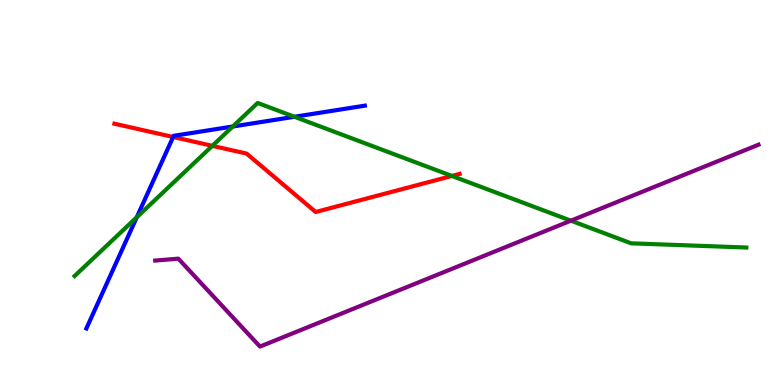[{'lines': ['blue', 'red'], 'intersections': [{'x': 2.23, 'y': 6.44}]}, {'lines': ['green', 'red'], 'intersections': [{'x': 2.74, 'y': 6.21}, {'x': 5.83, 'y': 5.43}]}, {'lines': ['purple', 'red'], 'intersections': []}, {'lines': ['blue', 'green'], 'intersections': [{'x': 1.76, 'y': 4.36}, {'x': 3.0, 'y': 6.71}, {'x': 3.8, 'y': 6.97}]}, {'lines': ['blue', 'purple'], 'intersections': []}, {'lines': ['green', 'purple'], 'intersections': [{'x': 7.37, 'y': 4.27}]}]